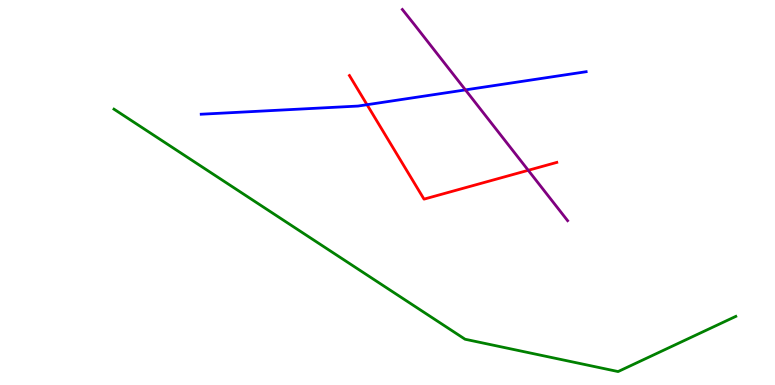[{'lines': ['blue', 'red'], 'intersections': [{'x': 4.74, 'y': 7.28}]}, {'lines': ['green', 'red'], 'intersections': []}, {'lines': ['purple', 'red'], 'intersections': [{'x': 6.82, 'y': 5.58}]}, {'lines': ['blue', 'green'], 'intersections': []}, {'lines': ['blue', 'purple'], 'intersections': [{'x': 6.01, 'y': 7.67}]}, {'lines': ['green', 'purple'], 'intersections': []}]